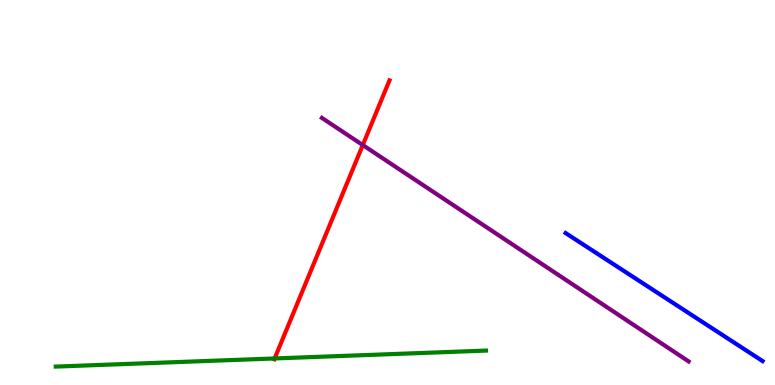[{'lines': ['blue', 'red'], 'intersections': []}, {'lines': ['green', 'red'], 'intersections': [{'x': 3.54, 'y': 0.689}]}, {'lines': ['purple', 'red'], 'intersections': [{'x': 4.68, 'y': 6.23}]}, {'lines': ['blue', 'green'], 'intersections': []}, {'lines': ['blue', 'purple'], 'intersections': []}, {'lines': ['green', 'purple'], 'intersections': []}]